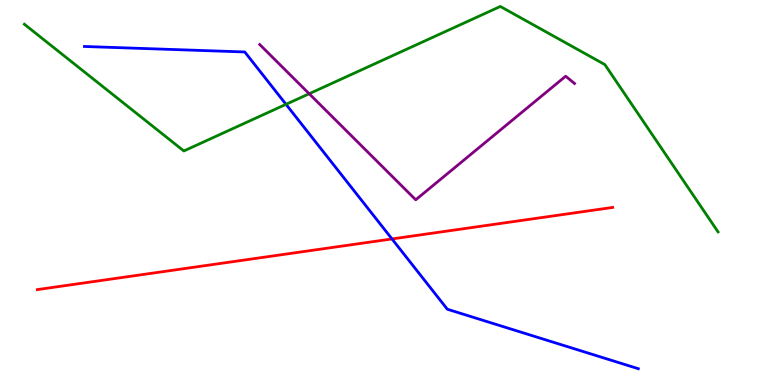[{'lines': ['blue', 'red'], 'intersections': [{'x': 5.06, 'y': 3.79}]}, {'lines': ['green', 'red'], 'intersections': []}, {'lines': ['purple', 'red'], 'intersections': []}, {'lines': ['blue', 'green'], 'intersections': [{'x': 3.69, 'y': 7.29}]}, {'lines': ['blue', 'purple'], 'intersections': []}, {'lines': ['green', 'purple'], 'intersections': [{'x': 3.99, 'y': 7.57}]}]